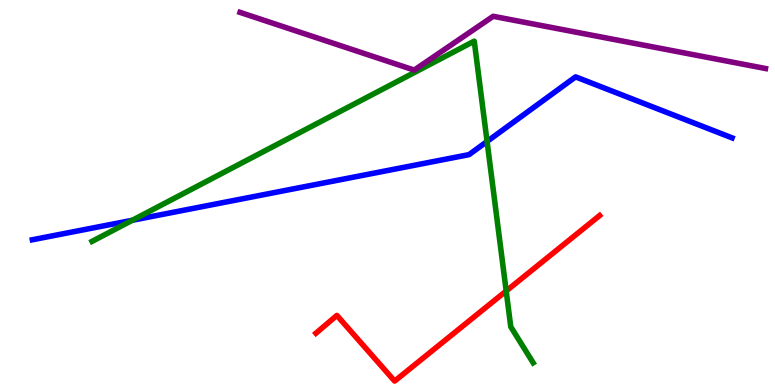[{'lines': ['blue', 'red'], 'intersections': []}, {'lines': ['green', 'red'], 'intersections': [{'x': 6.53, 'y': 2.44}]}, {'lines': ['purple', 'red'], 'intersections': []}, {'lines': ['blue', 'green'], 'intersections': [{'x': 1.71, 'y': 4.28}, {'x': 6.28, 'y': 6.33}]}, {'lines': ['blue', 'purple'], 'intersections': []}, {'lines': ['green', 'purple'], 'intersections': []}]